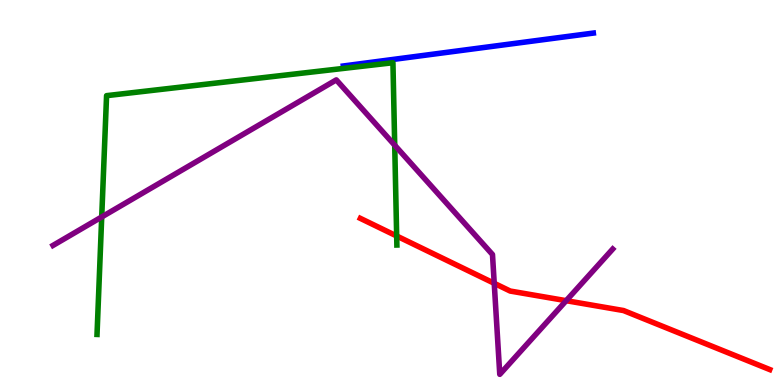[{'lines': ['blue', 'red'], 'intersections': []}, {'lines': ['green', 'red'], 'intersections': [{'x': 5.12, 'y': 3.87}]}, {'lines': ['purple', 'red'], 'intersections': [{'x': 6.38, 'y': 2.64}, {'x': 7.31, 'y': 2.19}]}, {'lines': ['blue', 'green'], 'intersections': []}, {'lines': ['blue', 'purple'], 'intersections': []}, {'lines': ['green', 'purple'], 'intersections': [{'x': 1.31, 'y': 4.36}, {'x': 5.09, 'y': 6.23}]}]